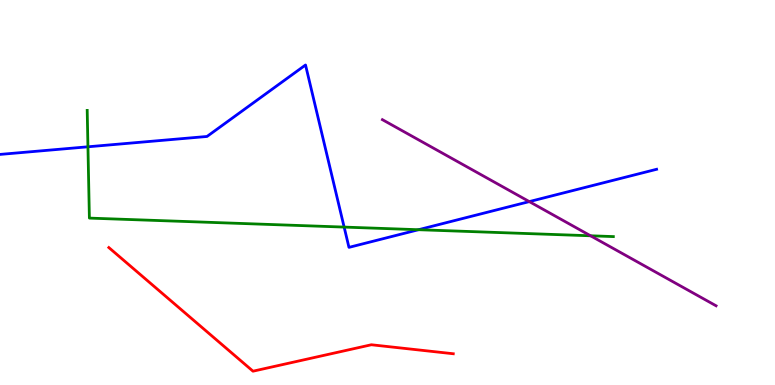[{'lines': ['blue', 'red'], 'intersections': []}, {'lines': ['green', 'red'], 'intersections': []}, {'lines': ['purple', 'red'], 'intersections': []}, {'lines': ['blue', 'green'], 'intersections': [{'x': 1.13, 'y': 6.19}, {'x': 4.44, 'y': 4.1}, {'x': 5.4, 'y': 4.03}]}, {'lines': ['blue', 'purple'], 'intersections': [{'x': 6.83, 'y': 4.76}]}, {'lines': ['green', 'purple'], 'intersections': [{'x': 7.62, 'y': 3.88}]}]